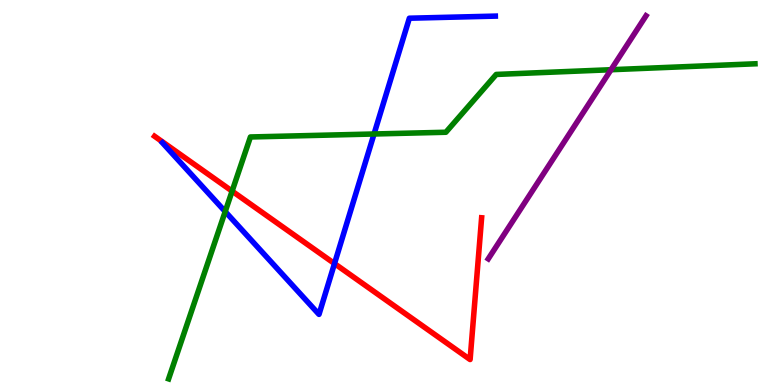[{'lines': ['blue', 'red'], 'intersections': [{'x': 4.32, 'y': 3.15}]}, {'lines': ['green', 'red'], 'intersections': [{'x': 2.99, 'y': 5.04}]}, {'lines': ['purple', 'red'], 'intersections': []}, {'lines': ['blue', 'green'], 'intersections': [{'x': 2.91, 'y': 4.5}, {'x': 4.83, 'y': 6.52}]}, {'lines': ['blue', 'purple'], 'intersections': []}, {'lines': ['green', 'purple'], 'intersections': [{'x': 7.88, 'y': 8.19}]}]